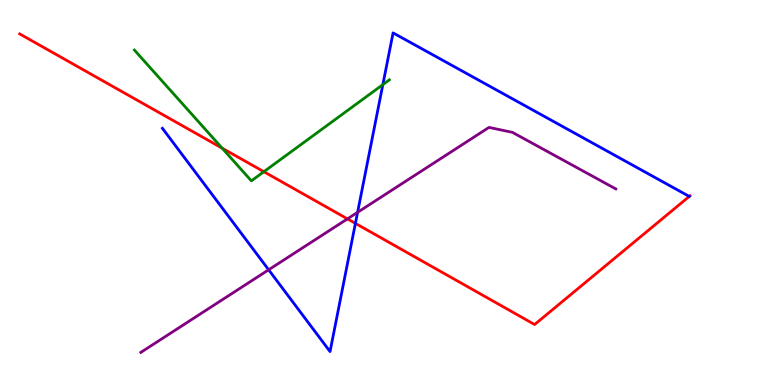[{'lines': ['blue', 'red'], 'intersections': [{'x': 4.59, 'y': 4.2}]}, {'lines': ['green', 'red'], 'intersections': [{'x': 2.87, 'y': 6.15}, {'x': 3.4, 'y': 5.54}]}, {'lines': ['purple', 'red'], 'intersections': [{'x': 4.48, 'y': 4.31}]}, {'lines': ['blue', 'green'], 'intersections': [{'x': 4.94, 'y': 7.8}]}, {'lines': ['blue', 'purple'], 'intersections': [{'x': 3.47, 'y': 2.99}, {'x': 4.61, 'y': 4.49}]}, {'lines': ['green', 'purple'], 'intersections': []}]